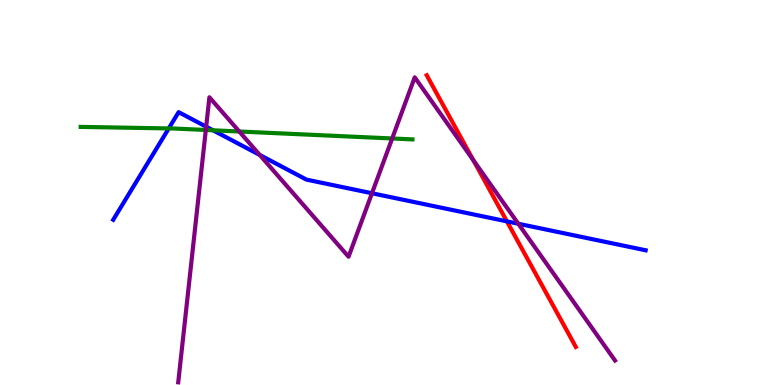[{'lines': ['blue', 'red'], 'intersections': [{'x': 6.54, 'y': 4.25}]}, {'lines': ['green', 'red'], 'intersections': []}, {'lines': ['purple', 'red'], 'intersections': [{'x': 6.11, 'y': 5.84}]}, {'lines': ['blue', 'green'], 'intersections': [{'x': 2.18, 'y': 6.66}, {'x': 2.75, 'y': 6.62}]}, {'lines': ['blue', 'purple'], 'intersections': [{'x': 2.66, 'y': 6.71}, {'x': 3.35, 'y': 5.98}, {'x': 4.8, 'y': 4.98}, {'x': 6.69, 'y': 4.19}]}, {'lines': ['green', 'purple'], 'intersections': [{'x': 2.66, 'y': 6.62}, {'x': 3.09, 'y': 6.58}, {'x': 5.06, 'y': 6.4}]}]